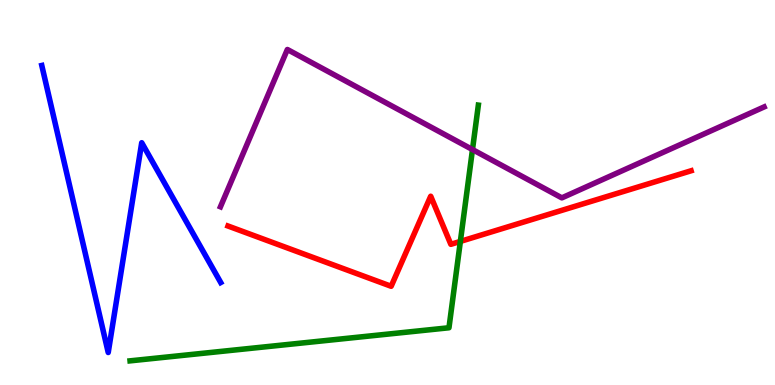[{'lines': ['blue', 'red'], 'intersections': []}, {'lines': ['green', 'red'], 'intersections': [{'x': 5.94, 'y': 3.73}]}, {'lines': ['purple', 'red'], 'intersections': []}, {'lines': ['blue', 'green'], 'intersections': []}, {'lines': ['blue', 'purple'], 'intersections': []}, {'lines': ['green', 'purple'], 'intersections': [{'x': 6.1, 'y': 6.12}]}]